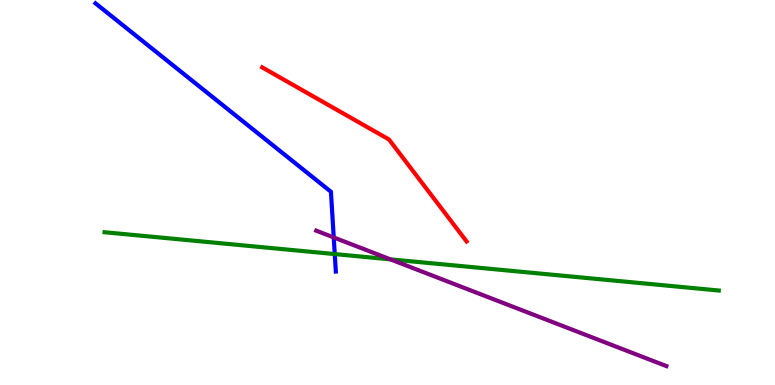[{'lines': ['blue', 'red'], 'intersections': []}, {'lines': ['green', 'red'], 'intersections': []}, {'lines': ['purple', 'red'], 'intersections': []}, {'lines': ['blue', 'green'], 'intersections': [{'x': 4.32, 'y': 3.4}]}, {'lines': ['blue', 'purple'], 'intersections': [{'x': 4.31, 'y': 3.83}]}, {'lines': ['green', 'purple'], 'intersections': [{'x': 5.04, 'y': 3.26}]}]